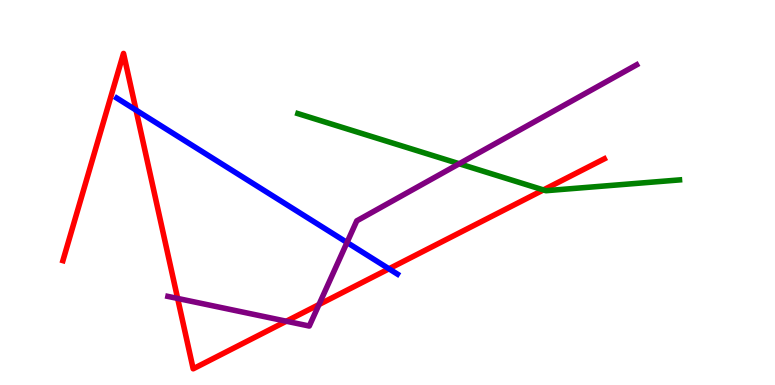[{'lines': ['blue', 'red'], 'intersections': [{'x': 1.76, 'y': 7.14}, {'x': 5.02, 'y': 3.02}]}, {'lines': ['green', 'red'], 'intersections': [{'x': 7.01, 'y': 5.07}]}, {'lines': ['purple', 'red'], 'intersections': [{'x': 2.29, 'y': 2.25}, {'x': 3.69, 'y': 1.66}, {'x': 4.12, 'y': 2.09}]}, {'lines': ['blue', 'green'], 'intersections': []}, {'lines': ['blue', 'purple'], 'intersections': [{'x': 4.48, 'y': 3.7}]}, {'lines': ['green', 'purple'], 'intersections': [{'x': 5.93, 'y': 5.75}]}]